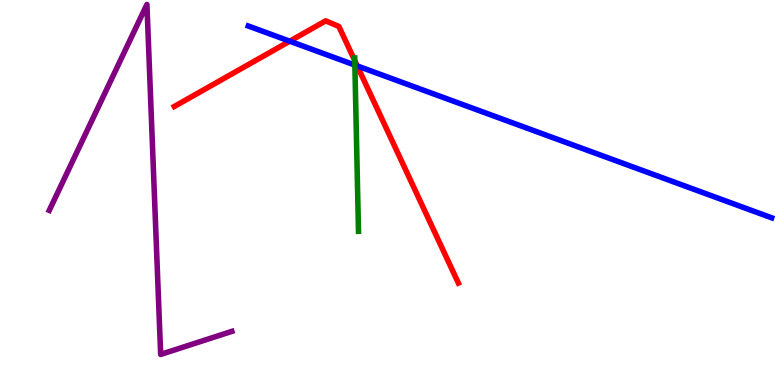[{'lines': ['blue', 'red'], 'intersections': [{'x': 3.74, 'y': 8.93}, {'x': 4.61, 'y': 8.29}]}, {'lines': ['green', 'red'], 'intersections': [{'x': 4.58, 'y': 8.43}]}, {'lines': ['purple', 'red'], 'intersections': []}, {'lines': ['blue', 'green'], 'intersections': [{'x': 4.58, 'y': 8.31}]}, {'lines': ['blue', 'purple'], 'intersections': []}, {'lines': ['green', 'purple'], 'intersections': []}]